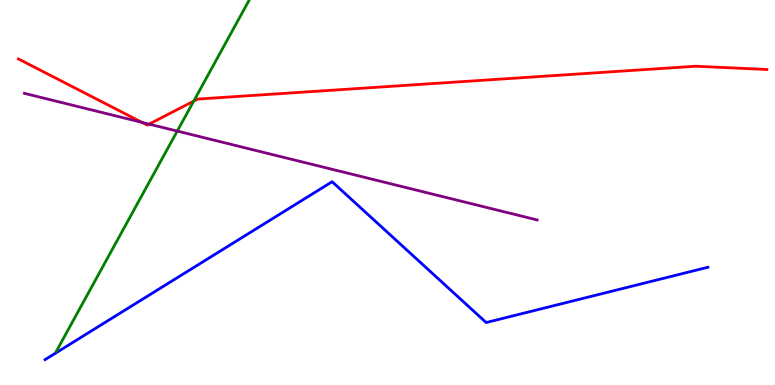[{'lines': ['blue', 'red'], 'intersections': []}, {'lines': ['green', 'red'], 'intersections': [{'x': 2.5, 'y': 7.37}]}, {'lines': ['purple', 'red'], 'intersections': [{'x': 1.83, 'y': 6.82}, {'x': 1.92, 'y': 6.78}]}, {'lines': ['blue', 'green'], 'intersections': []}, {'lines': ['blue', 'purple'], 'intersections': []}, {'lines': ['green', 'purple'], 'intersections': [{'x': 2.29, 'y': 6.6}]}]